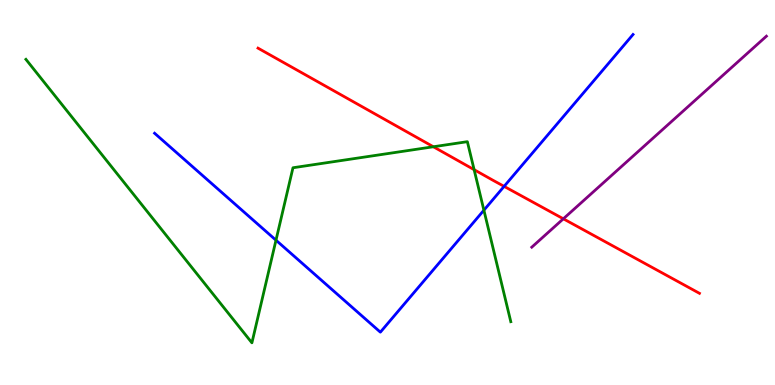[{'lines': ['blue', 'red'], 'intersections': [{'x': 6.5, 'y': 5.16}]}, {'lines': ['green', 'red'], 'intersections': [{'x': 5.59, 'y': 6.19}, {'x': 6.12, 'y': 5.59}]}, {'lines': ['purple', 'red'], 'intersections': [{'x': 7.27, 'y': 4.32}]}, {'lines': ['blue', 'green'], 'intersections': [{'x': 3.56, 'y': 3.76}, {'x': 6.24, 'y': 4.54}]}, {'lines': ['blue', 'purple'], 'intersections': []}, {'lines': ['green', 'purple'], 'intersections': []}]